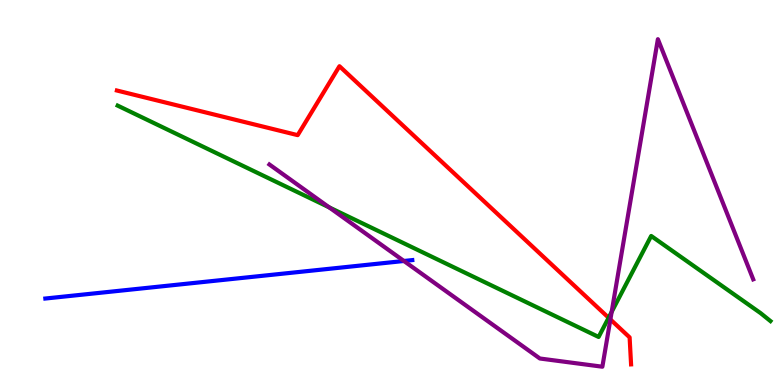[{'lines': ['blue', 'red'], 'intersections': []}, {'lines': ['green', 'red'], 'intersections': [{'x': 7.85, 'y': 1.75}]}, {'lines': ['purple', 'red'], 'intersections': [{'x': 7.88, 'y': 1.7}]}, {'lines': ['blue', 'green'], 'intersections': []}, {'lines': ['blue', 'purple'], 'intersections': [{'x': 5.21, 'y': 3.22}]}, {'lines': ['green', 'purple'], 'intersections': [{'x': 4.25, 'y': 4.61}, {'x': 7.89, 'y': 1.9}]}]